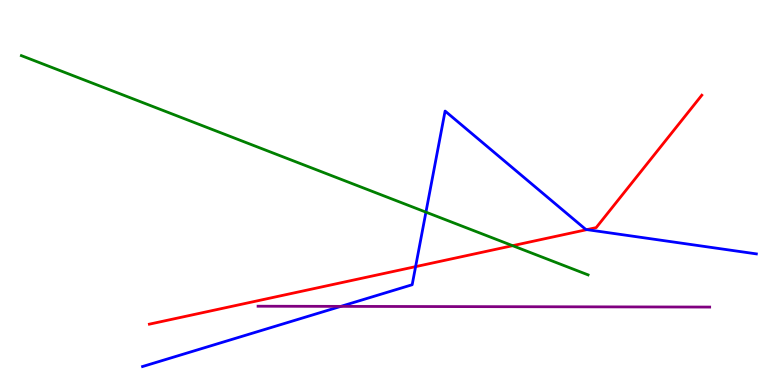[{'lines': ['blue', 'red'], 'intersections': [{'x': 5.36, 'y': 3.07}, {'x': 7.57, 'y': 4.04}]}, {'lines': ['green', 'red'], 'intersections': [{'x': 6.61, 'y': 3.62}]}, {'lines': ['purple', 'red'], 'intersections': []}, {'lines': ['blue', 'green'], 'intersections': [{'x': 5.5, 'y': 4.49}]}, {'lines': ['blue', 'purple'], 'intersections': [{'x': 4.4, 'y': 2.04}]}, {'lines': ['green', 'purple'], 'intersections': []}]